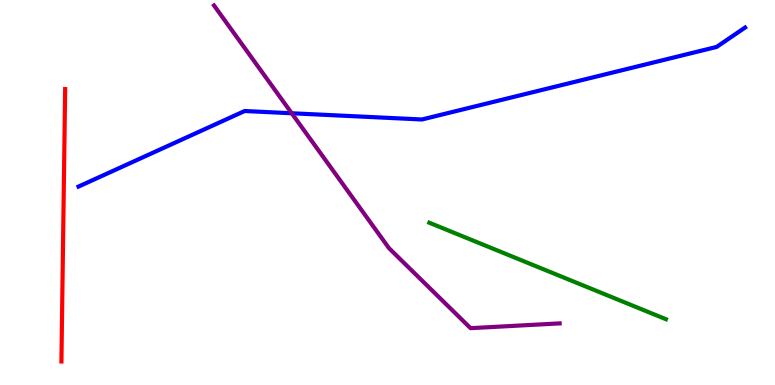[{'lines': ['blue', 'red'], 'intersections': []}, {'lines': ['green', 'red'], 'intersections': []}, {'lines': ['purple', 'red'], 'intersections': []}, {'lines': ['blue', 'green'], 'intersections': []}, {'lines': ['blue', 'purple'], 'intersections': [{'x': 3.76, 'y': 7.06}]}, {'lines': ['green', 'purple'], 'intersections': []}]